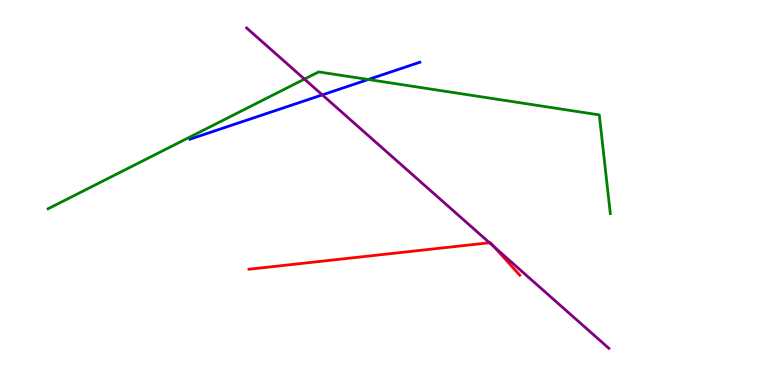[{'lines': ['blue', 'red'], 'intersections': []}, {'lines': ['green', 'red'], 'intersections': []}, {'lines': ['purple', 'red'], 'intersections': [{'x': 6.32, 'y': 3.69}, {'x': 6.38, 'y': 3.59}]}, {'lines': ['blue', 'green'], 'intersections': [{'x': 4.75, 'y': 7.94}]}, {'lines': ['blue', 'purple'], 'intersections': [{'x': 4.16, 'y': 7.54}]}, {'lines': ['green', 'purple'], 'intersections': [{'x': 3.93, 'y': 7.95}]}]